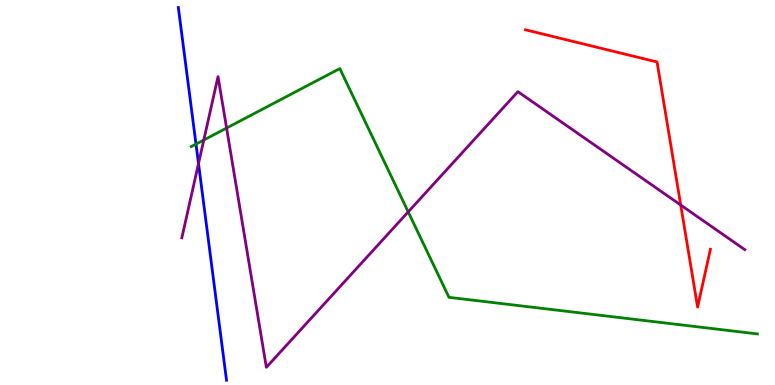[{'lines': ['blue', 'red'], 'intersections': []}, {'lines': ['green', 'red'], 'intersections': []}, {'lines': ['purple', 'red'], 'intersections': [{'x': 8.78, 'y': 4.67}]}, {'lines': ['blue', 'green'], 'intersections': [{'x': 2.53, 'y': 6.26}]}, {'lines': ['blue', 'purple'], 'intersections': [{'x': 2.56, 'y': 5.75}]}, {'lines': ['green', 'purple'], 'intersections': [{'x': 2.63, 'y': 6.36}, {'x': 2.92, 'y': 6.67}, {'x': 5.27, 'y': 4.5}]}]